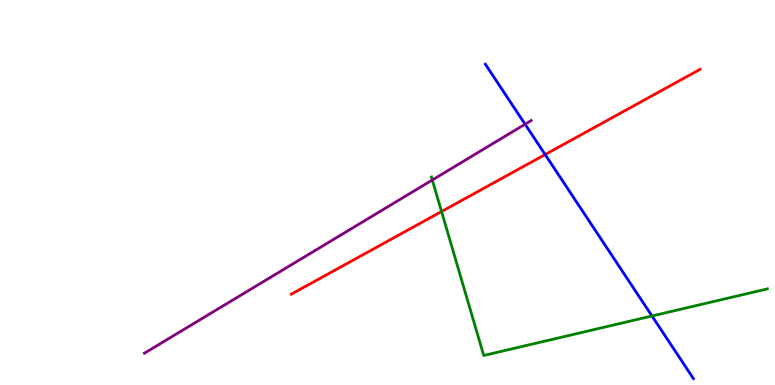[{'lines': ['blue', 'red'], 'intersections': [{'x': 7.03, 'y': 5.99}]}, {'lines': ['green', 'red'], 'intersections': [{'x': 5.7, 'y': 4.51}]}, {'lines': ['purple', 'red'], 'intersections': []}, {'lines': ['blue', 'green'], 'intersections': [{'x': 8.41, 'y': 1.79}]}, {'lines': ['blue', 'purple'], 'intersections': [{'x': 6.78, 'y': 6.77}]}, {'lines': ['green', 'purple'], 'intersections': [{'x': 5.58, 'y': 5.32}]}]